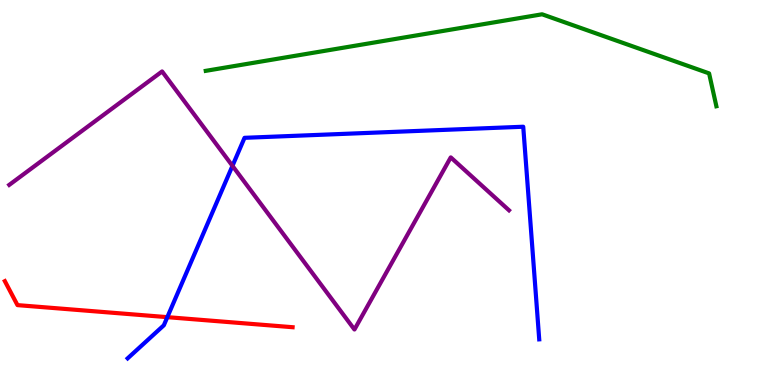[{'lines': ['blue', 'red'], 'intersections': [{'x': 2.16, 'y': 1.76}]}, {'lines': ['green', 'red'], 'intersections': []}, {'lines': ['purple', 'red'], 'intersections': []}, {'lines': ['blue', 'green'], 'intersections': []}, {'lines': ['blue', 'purple'], 'intersections': [{'x': 3.0, 'y': 5.69}]}, {'lines': ['green', 'purple'], 'intersections': []}]